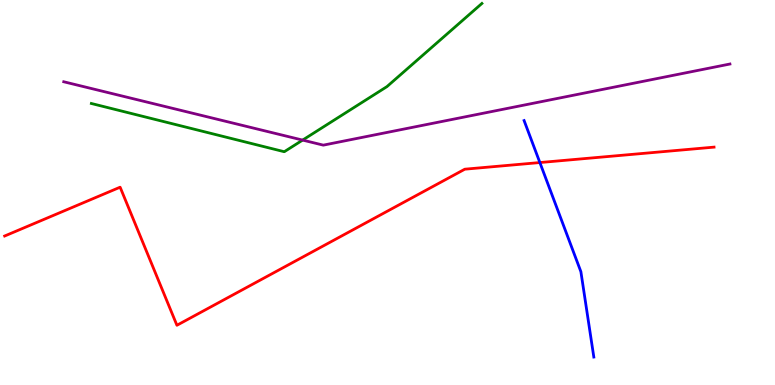[{'lines': ['blue', 'red'], 'intersections': [{'x': 6.97, 'y': 5.78}]}, {'lines': ['green', 'red'], 'intersections': []}, {'lines': ['purple', 'red'], 'intersections': []}, {'lines': ['blue', 'green'], 'intersections': []}, {'lines': ['blue', 'purple'], 'intersections': []}, {'lines': ['green', 'purple'], 'intersections': [{'x': 3.9, 'y': 6.36}]}]